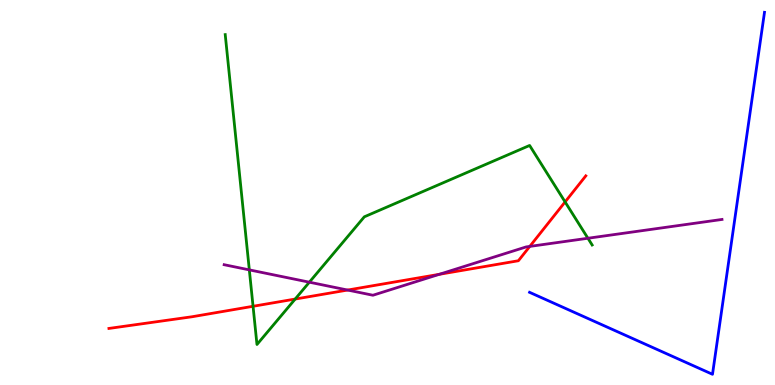[{'lines': ['blue', 'red'], 'intersections': []}, {'lines': ['green', 'red'], 'intersections': [{'x': 3.27, 'y': 2.04}, {'x': 3.81, 'y': 2.23}, {'x': 7.29, 'y': 4.76}]}, {'lines': ['purple', 'red'], 'intersections': [{'x': 4.49, 'y': 2.47}, {'x': 5.67, 'y': 2.87}, {'x': 6.84, 'y': 3.6}]}, {'lines': ['blue', 'green'], 'intersections': []}, {'lines': ['blue', 'purple'], 'intersections': []}, {'lines': ['green', 'purple'], 'intersections': [{'x': 3.22, 'y': 2.99}, {'x': 3.99, 'y': 2.67}, {'x': 7.59, 'y': 3.81}]}]